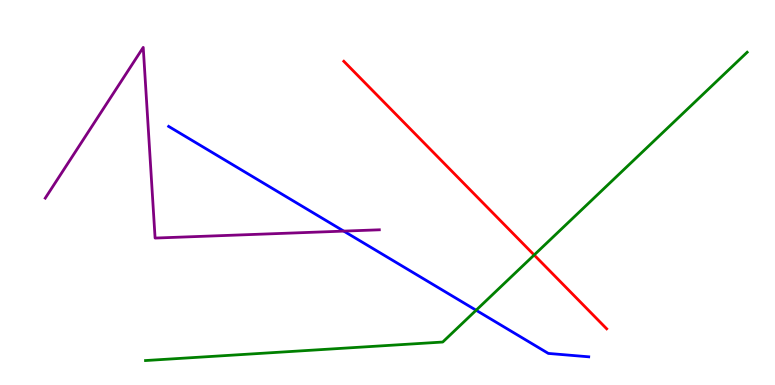[{'lines': ['blue', 'red'], 'intersections': []}, {'lines': ['green', 'red'], 'intersections': [{'x': 6.89, 'y': 3.38}]}, {'lines': ['purple', 'red'], 'intersections': []}, {'lines': ['blue', 'green'], 'intersections': [{'x': 6.14, 'y': 1.94}]}, {'lines': ['blue', 'purple'], 'intersections': [{'x': 4.44, 'y': 4.0}]}, {'lines': ['green', 'purple'], 'intersections': []}]